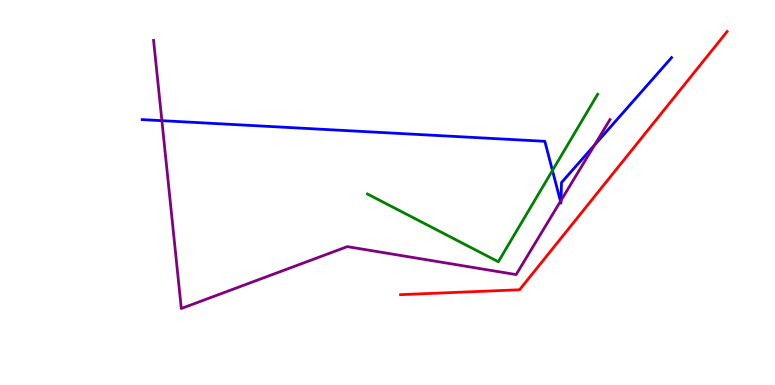[{'lines': ['blue', 'red'], 'intersections': []}, {'lines': ['green', 'red'], 'intersections': []}, {'lines': ['purple', 'red'], 'intersections': []}, {'lines': ['blue', 'green'], 'intersections': [{'x': 7.13, 'y': 5.57}]}, {'lines': ['blue', 'purple'], 'intersections': [{'x': 2.09, 'y': 6.87}, {'x': 7.23, 'y': 4.77}, {'x': 7.24, 'y': 4.79}, {'x': 7.67, 'y': 6.23}]}, {'lines': ['green', 'purple'], 'intersections': []}]